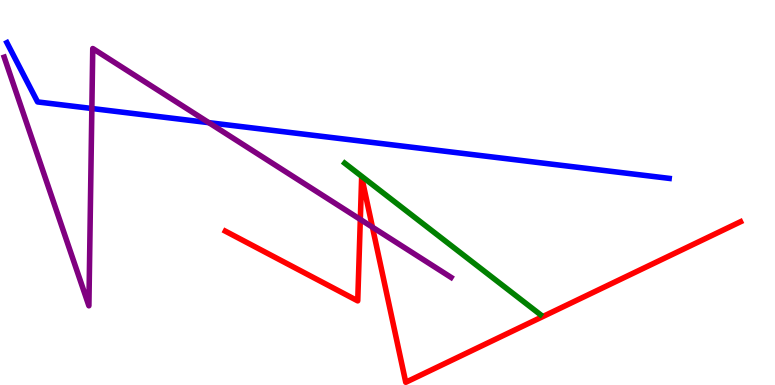[{'lines': ['blue', 'red'], 'intersections': []}, {'lines': ['green', 'red'], 'intersections': []}, {'lines': ['purple', 'red'], 'intersections': [{'x': 4.65, 'y': 4.3}, {'x': 4.81, 'y': 4.1}]}, {'lines': ['blue', 'green'], 'intersections': []}, {'lines': ['blue', 'purple'], 'intersections': [{'x': 1.19, 'y': 7.18}, {'x': 2.69, 'y': 6.81}]}, {'lines': ['green', 'purple'], 'intersections': []}]